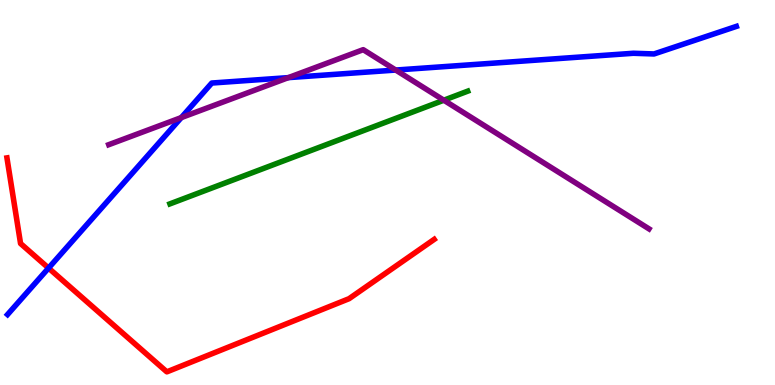[{'lines': ['blue', 'red'], 'intersections': [{'x': 0.626, 'y': 3.04}]}, {'lines': ['green', 'red'], 'intersections': []}, {'lines': ['purple', 'red'], 'intersections': []}, {'lines': ['blue', 'green'], 'intersections': []}, {'lines': ['blue', 'purple'], 'intersections': [{'x': 2.34, 'y': 6.95}, {'x': 3.72, 'y': 7.98}, {'x': 5.11, 'y': 8.18}]}, {'lines': ['green', 'purple'], 'intersections': [{'x': 5.73, 'y': 7.4}]}]